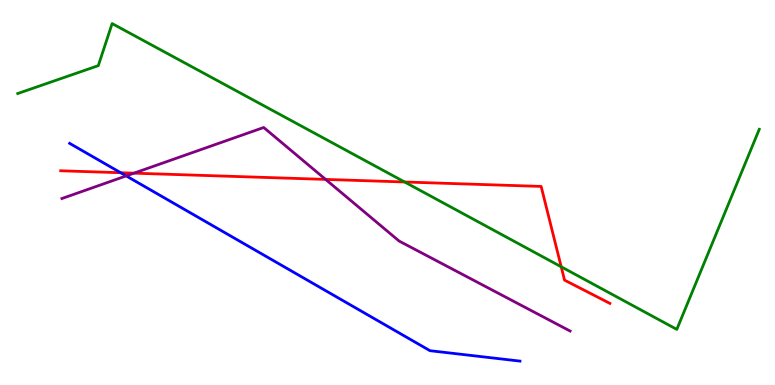[{'lines': ['blue', 'red'], 'intersections': [{'x': 1.56, 'y': 5.51}]}, {'lines': ['green', 'red'], 'intersections': [{'x': 5.22, 'y': 5.27}, {'x': 7.24, 'y': 3.07}]}, {'lines': ['purple', 'red'], 'intersections': [{'x': 1.73, 'y': 5.5}, {'x': 4.2, 'y': 5.34}]}, {'lines': ['blue', 'green'], 'intersections': []}, {'lines': ['blue', 'purple'], 'intersections': [{'x': 1.63, 'y': 5.43}]}, {'lines': ['green', 'purple'], 'intersections': []}]